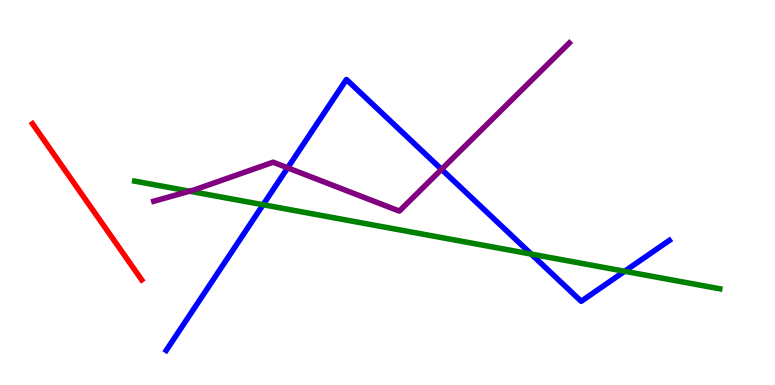[{'lines': ['blue', 'red'], 'intersections': []}, {'lines': ['green', 'red'], 'intersections': []}, {'lines': ['purple', 'red'], 'intersections': []}, {'lines': ['blue', 'green'], 'intersections': [{'x': 3.39, 'y': 4.68}, {'x': 6.85, 'y': 3.4}, {'x': 8.06, 'y': 2.95}]}, {'lines': ['blue', 'purple'], 'intersections': [{'x': 3.71, 'y': 5.64}, {'x': 5.7, 'y': 5.6}]}, {'lines': ['green', 'purple'], 'intersections': [{'x': 2.45, 'y': 5.03}]}]